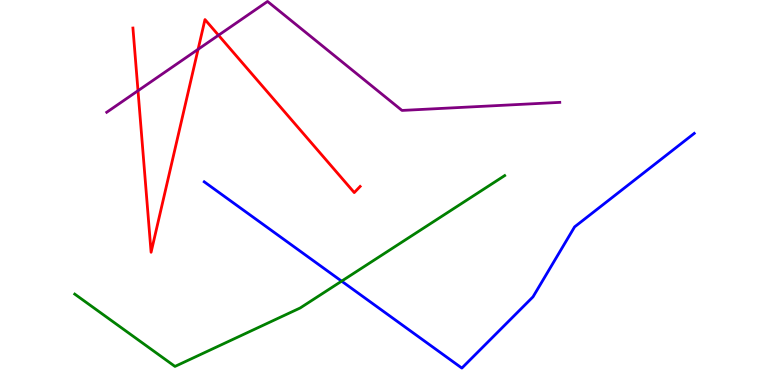[{'lines': ['blue', 'red'], 'intersections': []}, {'lines': ['green', 'red'], 'intersections': []}, {'lines': ['purple', 'red'], 'intersections': [{'x': 1.78, 'y': 7.64}, {'x': 2.56, 'y': 8.72}, {'x': 2.82, 'y': 9.08}]}, {'lines': ['blue', 'green'], 'intersections': [{'x': 4.41, 'y': 2.7}]}, {'lines': ['blue', 'purple'], 'intersections': []}, {'lines': ['green', 'purple'], 'intersections': []}]